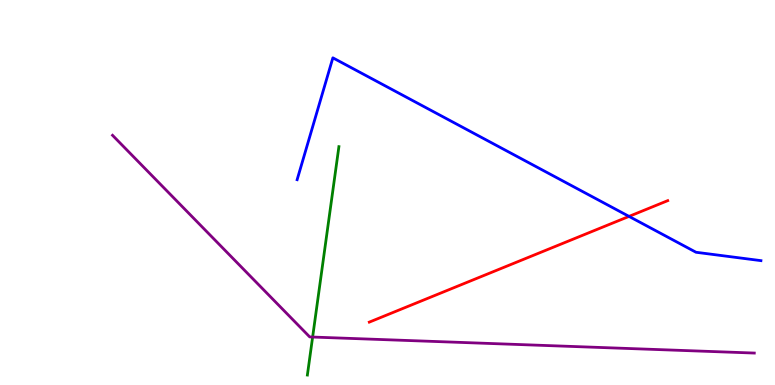[{'lines': ['blue', 'red'], 'intersections': [{'x': 8.12, 'y': 4.38}]}, {'lines': ['green', 'red'], 'intersections': []}, {'lines': ['purple', 'red'], 'intersections': []}, {'lines': ['blue', 'green'], 'intersections': []}, {'lines': ['blue', 'purple'], 'intersections': []}, {'lines': ['green', 'purple'], 'intersections': [{'x': 4.03, 'y': 1.25}]}]